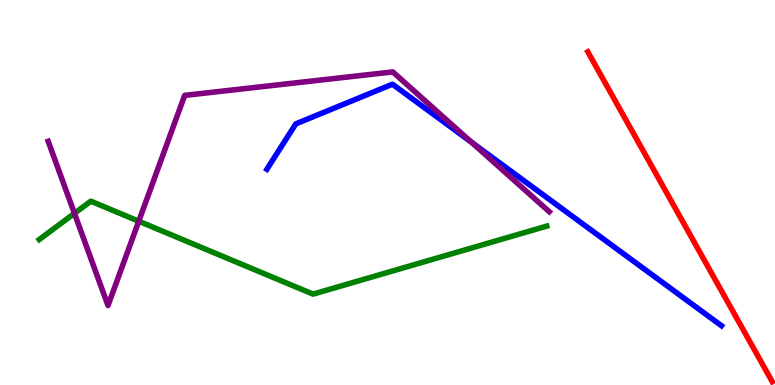[{'lines': ['blue', 'red'], 'intersections': []}, {'lines': ['green', 'red'], 'intersections': []}, {'lines': ['purple', 'red'], 'intersections': []}, {'lines': ['blue', 'green'], 'intersections': []}, {'lines': ['blue', 'purple'], 'intersections': [{'x': 6.08, 'y': 6.31}]}, {'lines': ['green', 'purple'], 'intersections': [{'x': 0.961, 'y': 4.46}, {'x': 1.79, 'y': 4.25}]}]